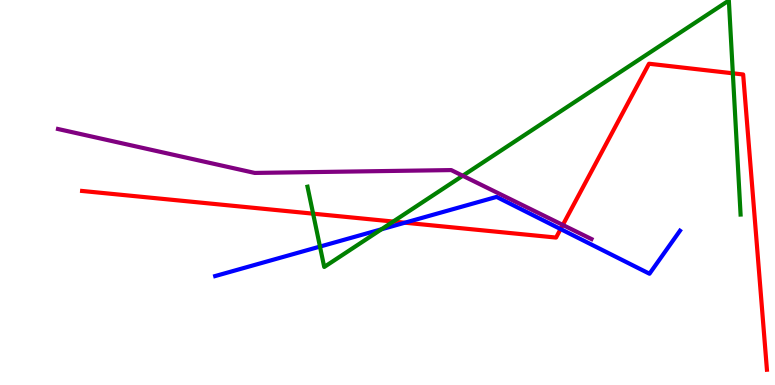[{'lines': ['blue', 'red'], 'intersections': [{'x': 5.22, 'y': 4.22}, {'x': 7.23, 'y': 4.05}]}, {'lines': ['green', 'red'], 'intersections': [{'x': 4.04, 'y': 4.45}, {'x': 5.07, 'y': 4.25}, {'x': 9.46, 'y': 8.1}]}, {'lines': ['purple', 'red'], 'intersections': [{'x': 7.26, 'y': 4.16}]}, {'lines': ['blue', 'green'], 'intersections': [{'x': 4.13, 'y': 3.6}, {'x': 4.92, 'y': 4.04}]}, {'lines': ['blue', 'purple'], 'intersections': []}, {'lines': ['green', 'purple'], 'intersections': [{'x': 5.97, 'y': 5.43}]}]